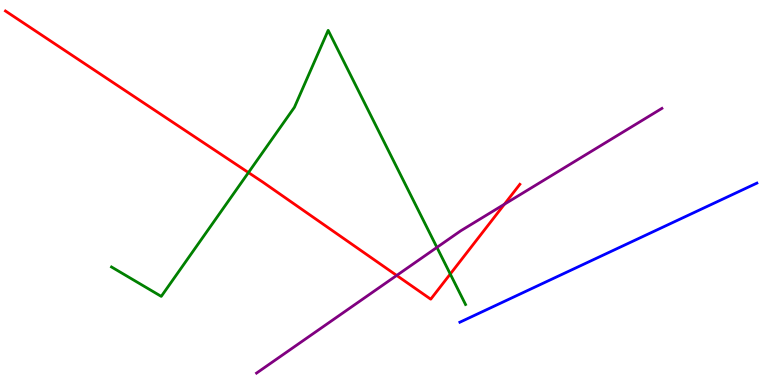[{'lines': ['blue', 'red'], 'intersections': []}, {'lines': ['green', 'red'], 'intersections': [{'x': 3.21, 'y': 5.52}, {'x': 5.81, 'y': 2.88}]}, {'lines': ['purple', 'red'], 'intersections': [{'x': 5.12, 'y': 2.85}, {'x': 6.51, 'y': 4.7}]}, {'lines': ['blue', 'green'], 'intersections': []}, {'lines': ['blue', 'purple'], 'intersections': []}, {'lines': ['green', 'purple'], 'intersections': [{'x': 5.64, 'y': 3.57}]}]